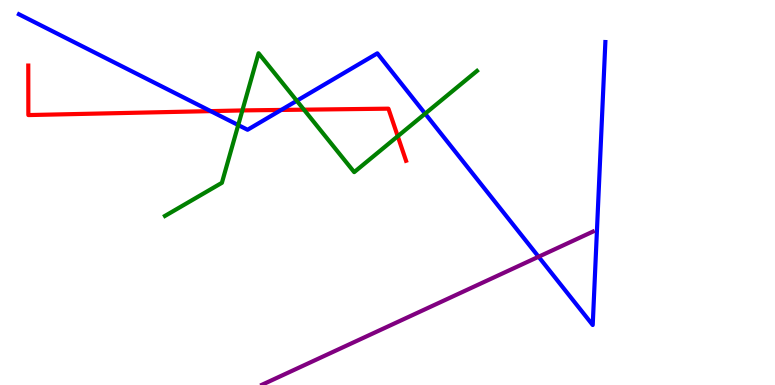[{'lines': ['blue', 'red'], 'intersections': [{'x': 2.72, 'y': 7.11}, {'x': 3.63, 'y': 7.14}]}, {'lines': ['green', 'red'], 'intersections': [{'x': 3.13, 'y': 7.13}, {'x': 3.92, 'y': 7.15}, {'x': 5.13, 'y': 6.46}]}, {'lines': ['purple', 'red'], 'intersections': []}, {'lines': ['blue', 'green'], 'intersections': [{'x': 3.07, 'y': 6.75}, {'x': 3.83, 'y': 7.38}, {'x': 5.49, 'y': 7.05}]}, {'lines': ['blue', 'purple'], 'intersections': [{'x': 6.95, 'y': 3.33}]}, {'lines': ['green', 'purple'], 'intersections': []}]